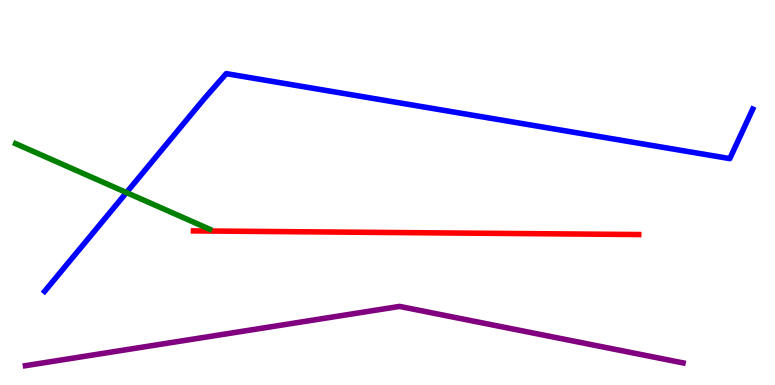[{'lines': ['blue', 'red'], 'intersections': []}, {'lines': ['green', 'red'], 'intersections': []}, {'lines': ['purple', 'red'], 'intersections': []}, {'lines': ['blue', 'green'], 'intersections': [{'x': 1.63, 'y': 5.0}]}, {'lines': ['blue', 'purple'], 'intersections': []}, {'lines': ['green', 'purple'], 'intersections': []}]